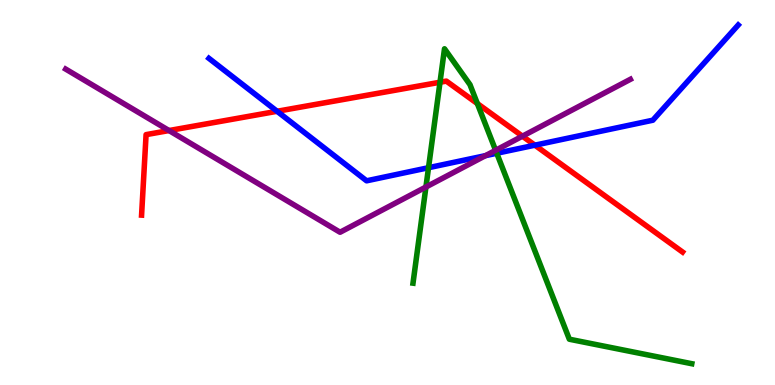[{'lines': ['blue', 'red'], 'intersections': [{'x': 3.58, 'y': 7.11}, {'x': 6.9, 'y': 6.23}]}, {'lines': ['green', 'red'], 'intersections': [{'x': 5.68, 'y': 7.86}, {'x': 6.16, 'y': 7.31}]}, {'lines': ['purple', 'red'], 'intersections': [{'x': 2.18, 'y': 6.61}, {'x': 6.74, 'y': 6.46}]}, {'lines': ['blue', 'green'], 'intersections': [{'x': 5.53, 'y': 5.64}, {'x': 6.41, 'y': 6.02}]}, {'lines': ['blue', 'purple'], 'intersections': [{'x': 6.26, 'y': 5.96}]}, {'lines': ['green', 'purple'], 'intersections': [{'x': 5.5, 'y': 5.14}, {'x': 6.39, 'y': 6.1}]}]